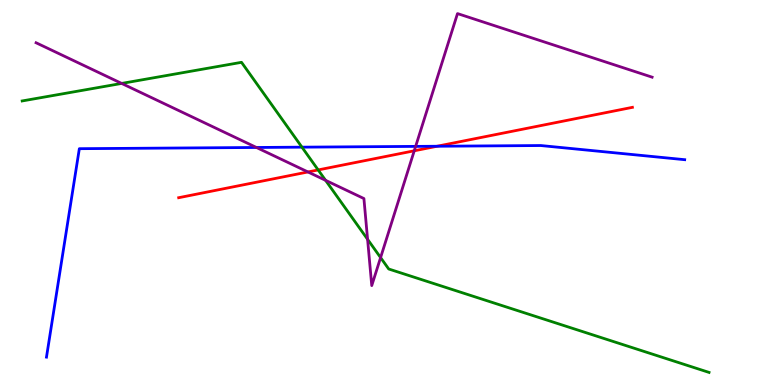[{'lines': ['blue', 'red'], 'intersections': [{'x': 5.64, 'y': 6.2}]}, {'lines': ['green', 'red'], 'intersections': [{'x': 4.11, 'y': 5.59}]}, {'lines': ['purple', 'red'], 'intersections': [{'x': 3.97, 'y': 5.53}, {'x': 5.35, 'y': 6.08}]}, {'lines': ['blue', 'green'], 'intersections': [{'x': 3.9, 'y': 6.18}]}, {'lines': ['blue', 'purple'], 'intersections': [{'x': 3.31, 'y': 6.17}, {'x': 5.36, 'y': 6.2}]}, {'lines': ['green', 'purple'], 'intersections': [{'x': 1.57, 'y': 7.83}, {'x': 4.2, 'y': 5.32}, {'x': 4.74, 'y': 3.78}, {'x': 4.91, 'y': 3.31}]}]